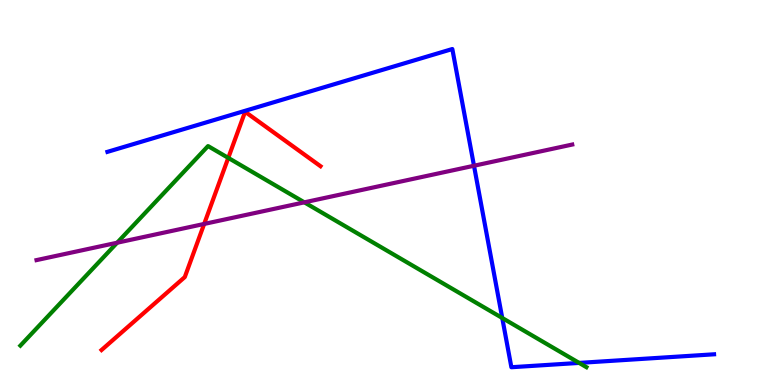[{'lines': ['blue', 'red'], 'intersections': []}, {'lines': ['green', 'red'], 'intersections': [{'x': 2.95, 'y': 5.9}]}, {'lines': ['purple', 'red'], 'intersections': [{'x': 2.63, 'y': 4.18}]}, {'lines': ['blue', 'green'], 'intersections': [{'x': 6.48, 'y': 1.74}, {'x': 7.47, 'y': 0.574}]}, {'lines': ['blue', 'purple'], 'intersections': [{'x': 6.12, 'y': 5.7}]}, {'lines': ['green', 'purple'], 'intersections': [{'x': 1.51, 'y': 3.7}, {'x': 3.93, 'y': 4.74}]}]